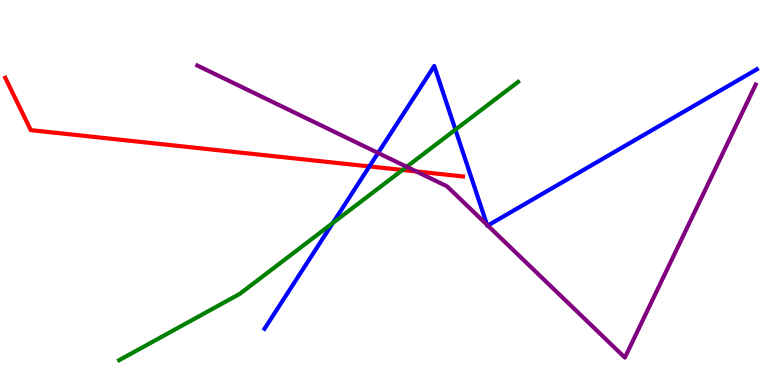[{'lines': ['blue', 'red'], 'intersections': [{'x': 4.77, 'y': 5.68}]}, {'lines': ['green', 'red'], 'intersections': [{'x': 5.19, 'y': 5.59}]}, {'lines': ['purple', 'red'], 'intersections': [{'x': 5.37, 'y': 5.55}]}, {'lines': ['blue', 'green'], 'intersections': [{'x': 4.29, 'y': 4.21}, {'x': 5.88, 'y': 6.63}]}, {'lines': ['blue', 'purple'], 'intersections': [{'x': 4.88, 'y': 6.03}, {'x': 6.28, 'y': 4.16}, {'x': 6.29, 'y': 4.14}]}, {'lines': ['green', 'purple'], 'intersections': [{'x': 5.25, 'y': 5.67}]}]